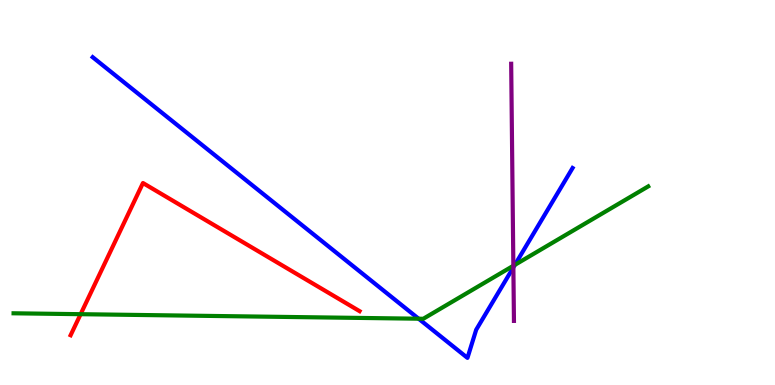[{'lines': ['blue', 'red'], 'intersections': []}, {'lines': ['green', 'red'], 'intersections': [{'x': 1.04, 'y': 1.84}]}, {'lines': ['purple', 'red'], 'intersections': []}, {'lines': ['blue', 'green'], 'intersections': [{'x': 5.4, 'y': 1.72}, {'x': 6.64, 'y': 3.12}]}, {'lines': ['blue', 'purple'], 'intersections': [{'x': 6.62, 'y': 3.06}]}, {'lines': ['green', 'purple'], 'intersections': [{'x': 6.62, 'y': 3.1}]}]